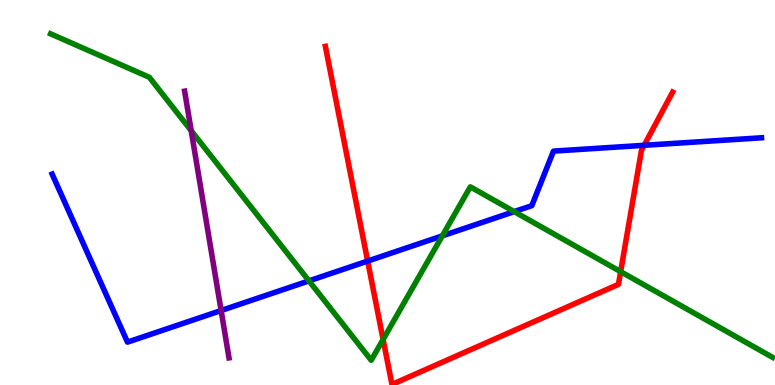[{'lines': ['blue', 'red'], 'intersections': [{'x': 4.74, 'y': 3.22}, {'x': 8.31, 'y': 6.23}]}, {'lines': ['green', 'red'], 'intersections': [{'x': 4.94, 'y': 1.18}, {'x': 8.01, 'y': 2.94}]}, {'lines': ['purple', 'red'], 'intersections': []}, {'lines': ['blue', 'green'], 'intersections': [{'x': 3.99, 'y': 2.7}, {'x': 5.71, 'y': 3.87}, {'x': 6.63, 'y': 4.5}]}, {'lines': ['blue', 'purple'], 'intersections': [{'x': 2.85, 'y': 1.93}]}, {'lines': ['green', 'purple'], 'intersections': [{'x': 2.47, 'y': 6.61}]}]